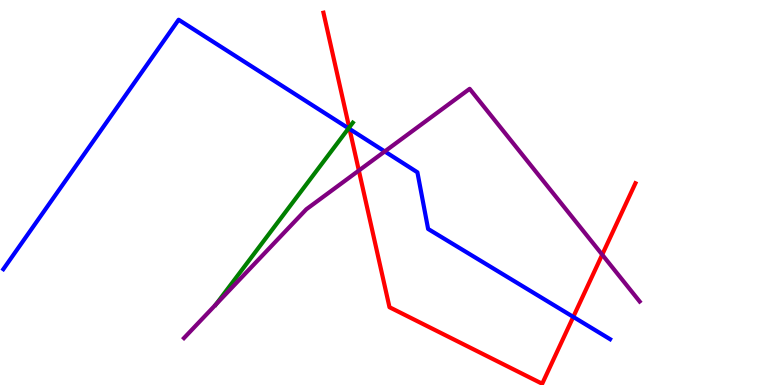[{'lines': ['blue', 'red'], 'intersections': [{'x': 4.51, 'y': 6.65}, {'x': 7.4, 'y': 1.77}]}, {'lines': ['green', 'red'], 'intersections': [{'x': 4.51, 'y': 6.69}]}, {'lines': ['purple', 'red'], 'intersections': [{'x': 4.63, 'y': 5.57}, {'x': 7.77, 'y': 3.39}]}, {'lines': ['blue', 'green'], 'intersections': [{'x': 4.5, 'y': 6.67}]}, {'lines': ['blue', 'purple'], 'intersections': [{'x': 4.96, 'y': 6.07}]}, {'lines': ['green', 'purple'], 'intersections': [{'x': 2.79, 'y': 2.09}]}]